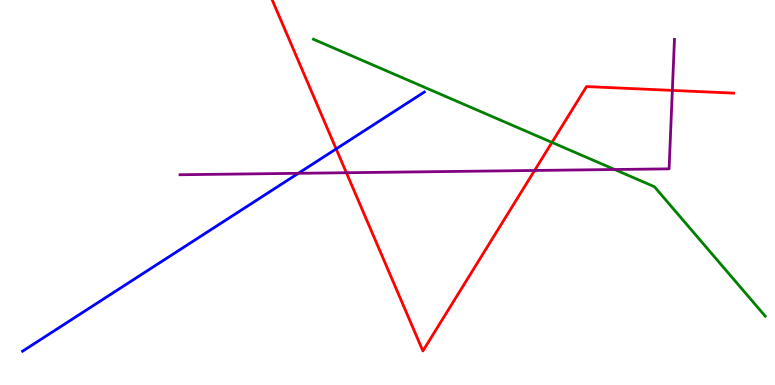[{'lines': ['blue', 'red'], 'intersections': [{'x': 4.34, 'y': 6.13}]}, {'lines': ['green', 'red'], 'intersections': [{'x': 7.12, 'y': 6.3}]}, {'lines': ['purple', 'red'], 'intersections': [{'x': 4.47, 'y': 5.51}, {'x': 6.9, 'y': 5.57}, {'x': 8.68, 'y': 7.65}]}, {'lines': ['blue', 'green'], 'intersections': []}, {'lines': ['blue', 'purple'], 'intersections': [{'x': 3.85, 'y': 5.5}]}, {'lines': ['green', 'purple'], 'intersections': [{'x': 7.93, 'y': 5.6}]}]